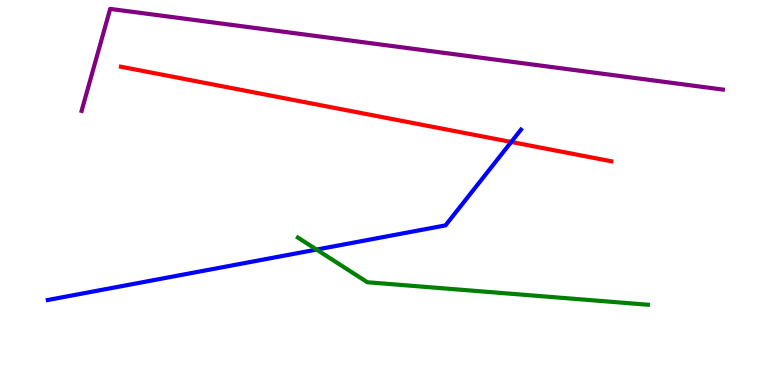[{'lines': ['blue', 'red'], 'intersections': [{'x': 6.6, 'y': 6.31}]}, {'lines': ['green', 'red'], 'intersections': []}, {'lines': ['purple', 'red'], 'intersections': []}, {'lines': ['blue', 'green'], 'intersections': [{'x': 4.08, 'y': 3.52}]}, {'lines': ['blue', 'purple'], 'intersections': []}, {'lines': ['green', 'purple'], 'intersections': []}]